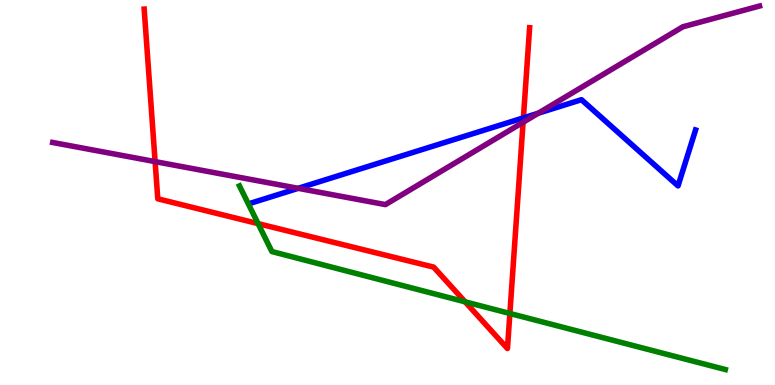[{'lines': ['blue', 'red'], 'intersections': [{'x': 6.75, 'y': 6.94}]}, {'lines': ['green', 'red'], 'intersections': [{'x': 3.33, 'y': 4.19}, {'x': 6.0, 'y': 2.16}, {'x': 6.58, 'y': 1.86}]}, {'lines': ['purple', 'red'], 'intersections': [{'x': 2.0, 'y': 5.8}, {'x': 6.75, 'y': 6.82}]}, {'lines': ['blue', 'green'], 'intersections': []}, {'lines': ['blue', 'purple'], 'intersections': [{'x': 3.85, 'y': 5.11}, {'x': 6.95, 'y': 7.06}]}, {'lines': ['green', 'purple'], 'intersections': []}]